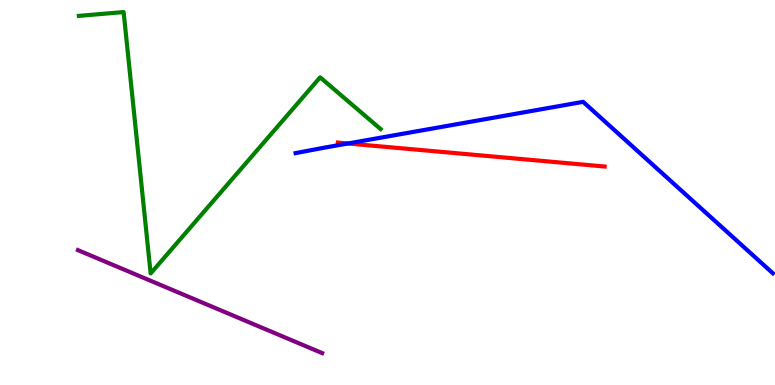[{'lines': ['blue', 'red'], 'intersections': [{'x': 4.49, 'y': 6.27}]}, {'lines': ['green', 'red'], 'intersections': []}, {'lines': ['purple', 'red'], 'intersections': []}, {'lines': ['blue', 'green'], 'intersections': []}, {'lines': ['blue', 'purple'], 'intersections': []}, {'lines': ['green', 'purple'], 'intersections': []}]